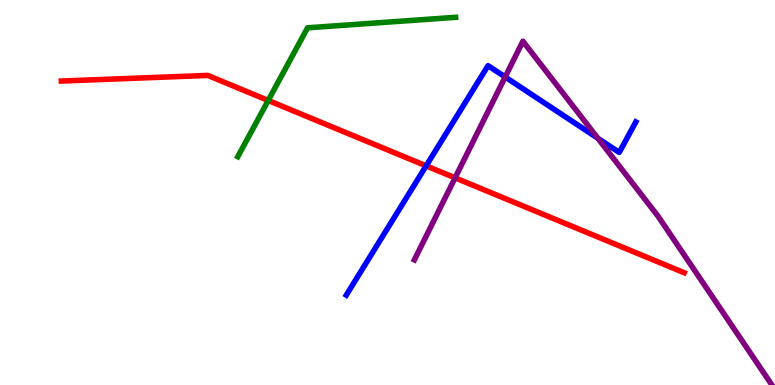[{'lines': ['blue', 'red'], 'intersections': [{'x': 5.5, 'y': 5.69}]}, {'lines': ['green', 'red'], 'intersections': [{'x': 3.46, 'y': 7.39}]}, {'lines': ['purple', 'red'], 'intersections': [{'x': 5.87, 'y': 5.38}]}, {'lines': ['blue', 'green'], 'intersections': []}, {'lines': ['blue', 'purple'], 'intersections': [{'x': 6.52, 'y': 8.0}, {'x': 7.71, 'y': 6.41}]}, {'lines': ['green', 'purple'], 'intersections': []}]